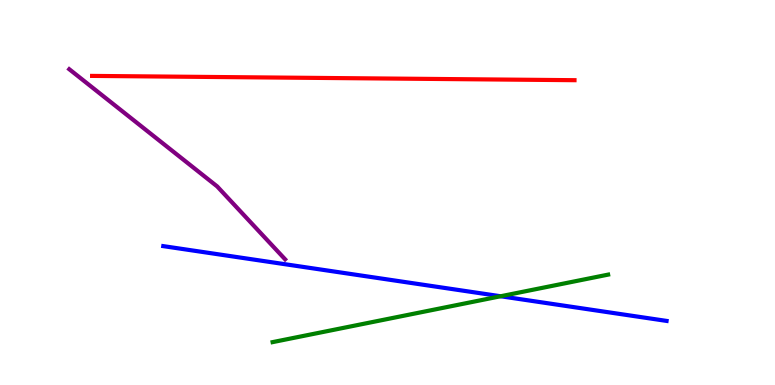[{'lines': ['blue', 'red'], 'intersections': []}, {'lines': ['green', 'red'], 'intersections': []}, {'lines': ['purple', 'red'], 'intersections': []}, {'lines': ['blue', 'green'], 'intersections': [{'x': 6.46, 'y': 2.31}]}, {'lines': ['blue', 'purple'], 'intersections': []}, {'lines': ['green', 'purple'], 'intersections': []}]